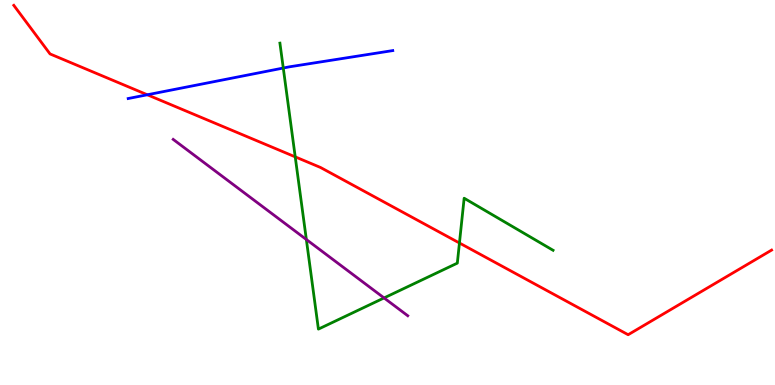[{'lines': ['blue', 'red'], 'intersections': [{'x': 1.9, 'y': 7.54}]}, {'lines': ['green', 'red'], 'intersections': [{'x': 3.81, 'y': 5.93}, {'x': 5.93, 'y': 3.69}]}, {'lines': ['purple', 'red'], 'intersections': []}, {'lines': ['blue', 'green'], 'intersections': [{'x': 3.66, 'y': 8.23}]}, {'lines': ['blue', 'purple'], 'intersections': []}, {'lines': ['green', 'purple'], 'intersections': [{'x': 3.95, 'y': 3.78}, {'x': 4.96, 'y': 2.26}]}]